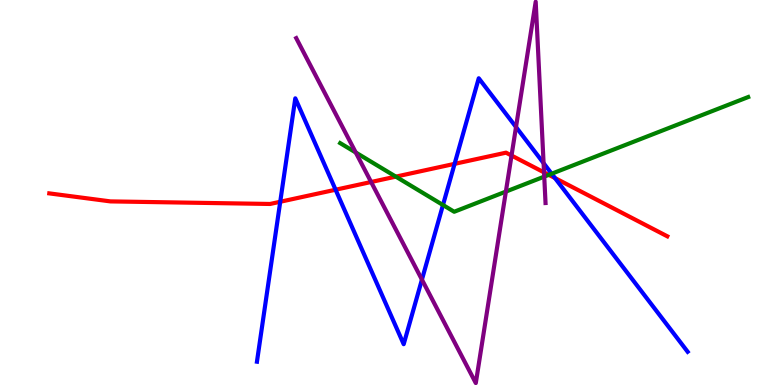[{'lines': ['blue', 'red'], 'intersections': [{'x': 3.62, 'y': 4.76}, {'x': 4.33, 'y': 5.07}, {'x': 5.87, 'y': 5.74}, {'x': 7.16, 'y': 5.38}]}, {'lines': ['green', 'red'], 'intersections': [{'x': 5.11, 'y': 5.41}, {'x': 7.08, 'y': 5.46}]}, {'lines': ['purple', 'red'], 'intersections': [{'x': 4.79, 'y': 5.27}, {'x': 6.6, 'y': 5.96}, {'x': 7.02, 'y': 5.52}]}, {'lines': ['blue', 'green'], 'intersections': [{'x': 5.72, 'y': 4.68}, {'x': 7.12, 'y': 5.49}]}, {'lines': ['blue', 'purple'], 'intersections': [{'x': 5.44, 'y': 2.74}, {'x': 6.66, 'y': 6.7}, {'x': 7.01, 'y': 5.76}]}, {'lines': ['green', 'purple'], 'intersections': [{'x': 4.59, 'y': 6.04}, {'x': 6.53, 'y': 5.02}, {'x': 7.02, 'y': 5.41}]}]